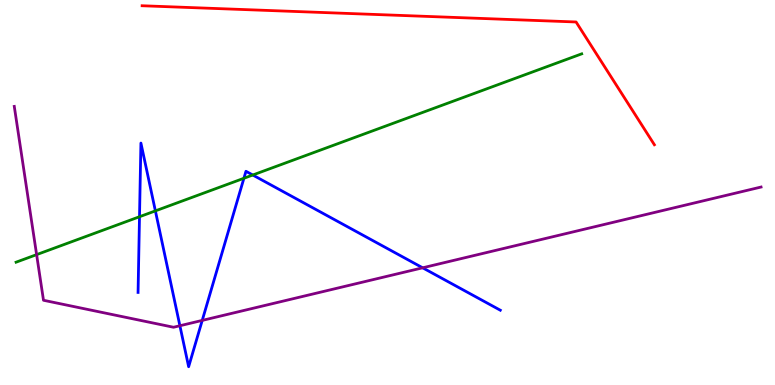[{'lines': ['blue', 'red'], 'intersections': []}, {'lines': ['green', 'red'], 'intersections': []}, {'lines': ['purple', 'red'], 'intersections': []}, {'lines': ['blue', 'green'], 'intersections': [{'x': 1.8, 'y': 4.37}, {'x': 2.01, 'y': 4.52}, {'x': 3.15, 'y': 5.37}, {'x': 3.26, 'y': 5.45}]}, {'lines': ['blue', 'purple'], 'intersections': [{'x': 2.32, 'y': 1.54}, {'x': 2.61, 'y': 1.68}, {'x': 5.45, 'y': 3.04}]}, {'lines': ['green', 'purple'], 'intersections': [{'x': 0.472, 'y': 3.39}]}]